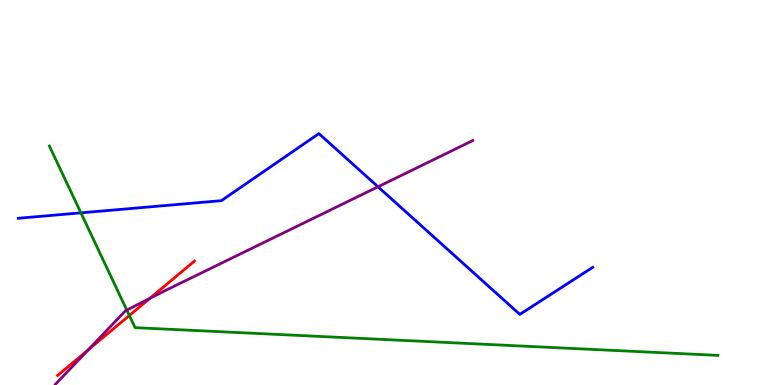[{'lines': ['blue', 'red'], 'intersections': []}, {'lines': ['green', 'red'], 'intersections': [{'x': 1.67, 'y': 1.81}]}, {'lines': ['purple', 'red'], 'intersections': [{'x': 1.14, 'y': 0.91}, {'x': 1.93, 'y': 2.25}]}, {'lines': ['blue', 'green'], 'intersections': [{'x': 1.04, 'y': 4.47}]}, {'lines': ['blue', 'purple'], 'intersections': [{'x': 4.88, 'y': 5.15}]}, {'lines': ['green', 'purple'], 'intersections': [{'x': 1.64, 'y': 1.95}]}]